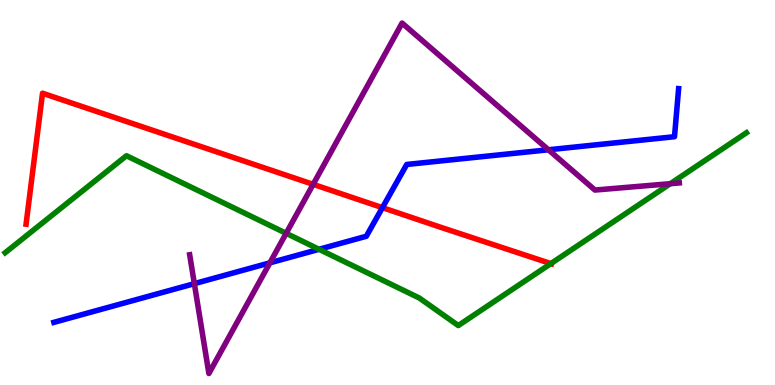[{'lines': ['blue', 'red'], 'intersections': [{'x': 4.93, 'y': 4.61}]}, {'lines': ['green', 'red'], 'intersections': [{'x': 7.11, 'y': 3.15}]}, {'lines': ['purple', 'red'], 'intersections': [{'x': 4.04, 'y': 5.21}]}, {'lines': ['blue', 'green'], 'intersections': [{'x': 4.12, 'y': 3.52}]}, {'lines': ['blue', 'purple'], 'intersections': [{'x': 2.51, 'y': 2.63}, {'x': 3.48, 'y': 3.17}, {'x': 7.08, 'y': 6.11}]}, {'lines': ['green', 'purple'], 'intersections': [{'x': 3.69, 'y': 3.94}, {'x': 8.65, 'y': 5.23}]}]